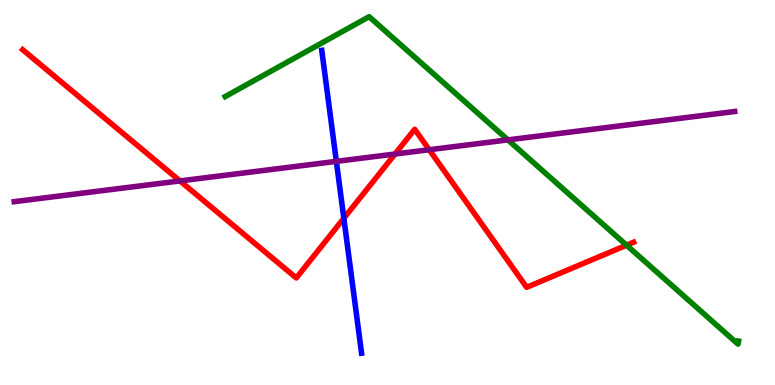[{'lines': ['blue', 'red'], 'intersections': [{'x': 4.44, 'y': 4.33}]}, {'lines': ['green', 'red'], 'intersections': [{'x': 8.08, 'y': 3.63}]}, {'lines': ['purple', 'red'], 'intersections': [{'x': 2.32, 'y': 5.3}, {'x': 5.1, 'y': 6.0}, {'x': 5.54, 'y': 6.11}]}, {'lines': ['blue', 'green'], 'intersections': []}, {'lines': ['blue', 'purple'], 'intersections': [{'x': 4.34, 'y': 5.81}]}, {'lines': ['green', 'purple'], 'intersections': [{'x': 6.55, 'y': 6.37}]}]